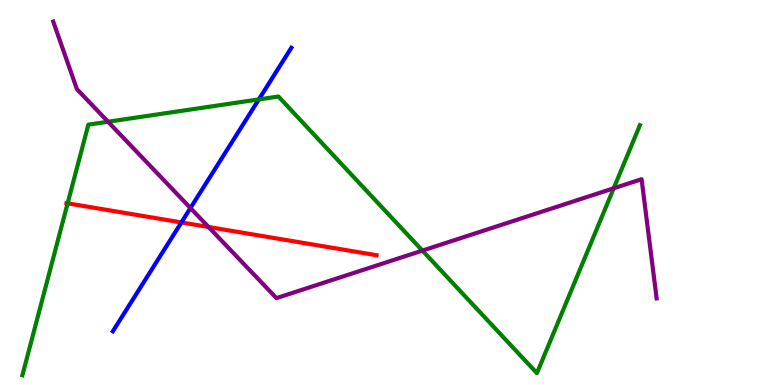[{'lines': ['blue', 'red'], 'intersections': [{'x': 2.34, 'y': 4.22}]}, {'lines': ['green', 'red'], 'intersections': [{'x': 0.873, 'y': 4.72}]}, {'lines': ['purple', 'red'], 'intersections': [{'x': 2.69, 'y': 4.1}]}, {'lines': ['blue', 'green'], 'intersections': [{'x': 3.34, 'y': 7.42}]}, {'lines': ['blue', 'purple'], 'intersections': [{'x': 2.46, 'y': 4.6}]}, {'lines': ['green', 'purple'], 'intersections': [{'x': 1.39, 'y': 6.84}, {'x': 5.45, 'y': 3.49}, {'x': 7.92, 'y': 5.11}]}]